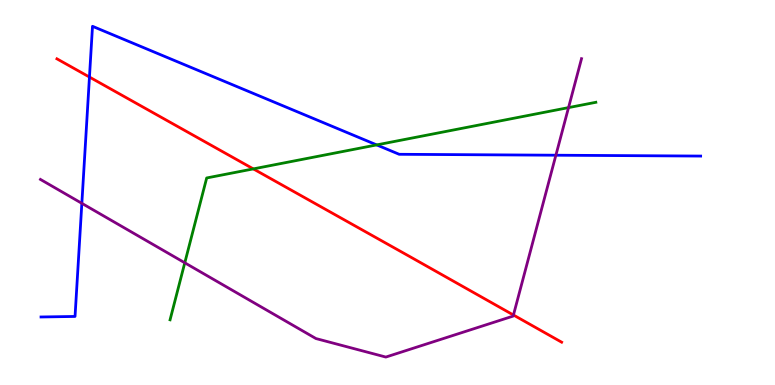[{'lines': ['blue', 'red'], 'intersections': [{'x': 1.15, 'y': 8.0}]}, {'lines': ['green', 'red'], 'intersections': [{'x': 3.27, 'y': 5.61}]}, {'lines': ['purple', 'red'], 'intersections': [{'x': 6.63, 'y': 1.82}]}, {'lines': ['blue', 'green'], 'intersections': [{'x': 4.86, 'y': 6.24}]}, {'lines': ['blue', 'purple'], 'intersections': [{'x': 1.06, 'y': 4.72}, {'x': 7.17, 'y': 5.97}]}, {'lines': ['green', 'purple'], 'intersections': [{'x': 2.38, 'y': 3.17}, {'x': 7.34, 'y': 7.2}]}]